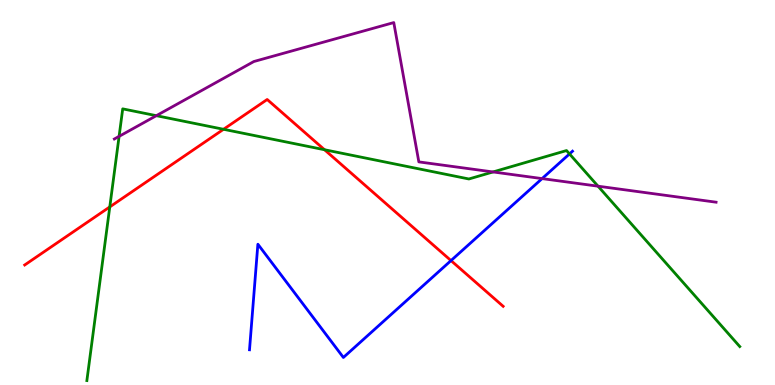[{'lines': ['blue', 'red'], 'intersections': [{'x': 5.82, 'y': 3.23}]}, {'lines': ['green', 'red'], 'intersections': [{'x': 1.42, 'y': 4.63}, {'x': 2.88, 'y': 6.64}, {'x': 4.19, 'y': 6.11}]}, {'lines': ['purple', 'red'], 'intersections': []}, {'lines': ['blue', 'green'], 'intersections': [{'x': 7.35, 'y': 6.0}]}, {'lines': ['blue', 'purple'], 'intersections': [{'x': 6.99, 'y': 5.36}]}, {'lines': ['green', 'purple'], 'intersections': [{'x': 1.54, 'y': 6.46}, {'x': 2.02, 'y': 7.0}, {'x': 6.36, 'y': 5.53}, {'x': 7.72, 'y': 5.16}]}]